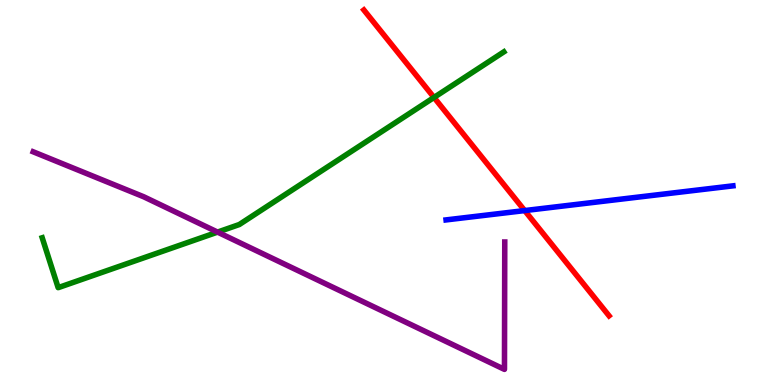[{'lines': ['blue', 'red'], 'intersections': [{'x': 6.77, 'y': 4.53}]}, {'lines': ['green', 'red'], 'intersections': [{'x': 5.6, 'y': 7.47}]}, {'lines': ['purple', 'red'], 'intersections': []}, {'lines': ['blue', 'green'], 'intersections': []}, {'lines': ['blue', 'purple'], 'intersections': []}, {'lines': ['green', 'purple'], 'intersections': [{'x': 2.81, 'y': 3.97}]}]